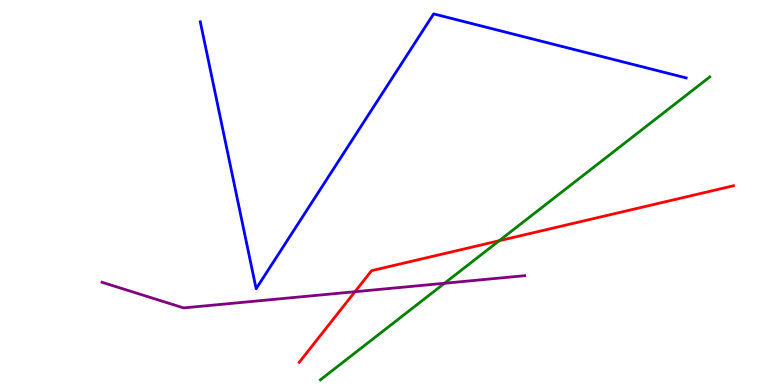[{'lines': ['blue', 'red'], 'intersections': []}, {'lines': ['green', 'red'], 'intersections': [{'x': 6.44, 'y': 3.75}]}, {'lines': ['purple', 'red'], 'intersections': [{'x': 4.58, 'y': 2.42}]}, {'lines': ['blue', 'green'], 'intersections': []}, {'lines': ['blue', 'purple'], 'intersections': []}, {'lines': ['green', 'purple'], 'intersections': [{'x': 5.74, 'y': 2.64}]}]